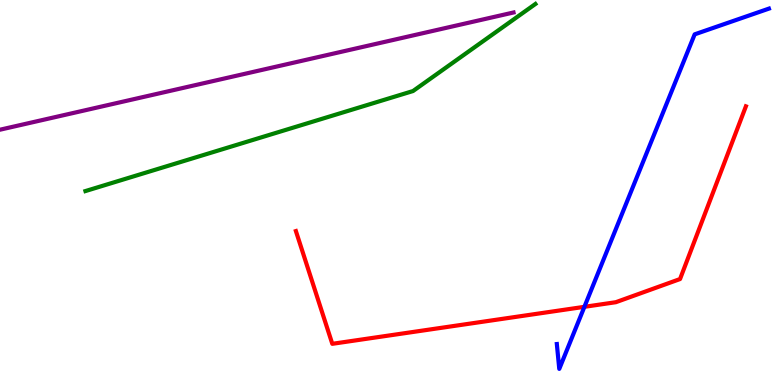[{'lines': ['blue', 'red'], 'intersections': [{'x': 7.54, 'y': 2.03}]}, {'lines': ['green', 'red'], 'intersections': []}, {'lines': ['purple', 'red'], 'intersections': []}, {'lines': ['blue', 'green'], 'intersections': []}, {'lines': ['blue', 'purple'], 'intersections': []}, {'lines': ['green', 'purple'], 'intersections': []}]